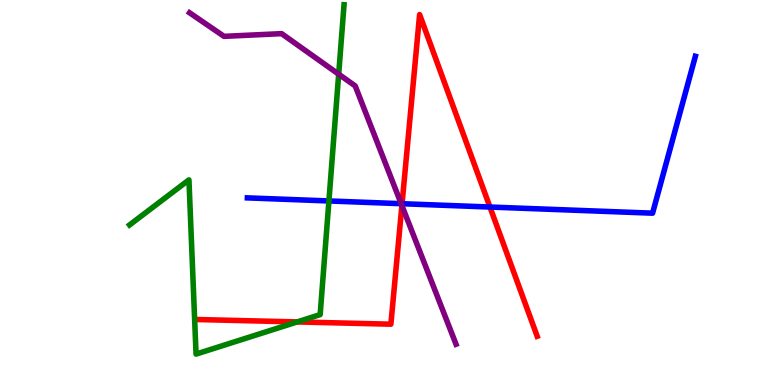[{'lines': ['blue', 'red'], 'intersections': [{'x': 5.19, 'y': 4.71}, {'x': 6.32, 'y': 4.62}]}, {'lines': ['green', 'red'], 'intersections': [{'x': 3.83, 'y': 1.64}]}, {'lines': ['purple', 'red'], 'intersections': [{'x': 5.19, 'y': 4.66}]}, {'lines': ['blue', 'green'], 'intersections': [{'x': 4.24, 'y': 4.78}]}, {'lines': ['blue', 'purple'], 'intersections': [{'x': 5.18, 'y': 4.71}]}, {'lines': ['green', 'purple'], 'intersections': [{'x': 4.37, 'y': 8.07}]}]